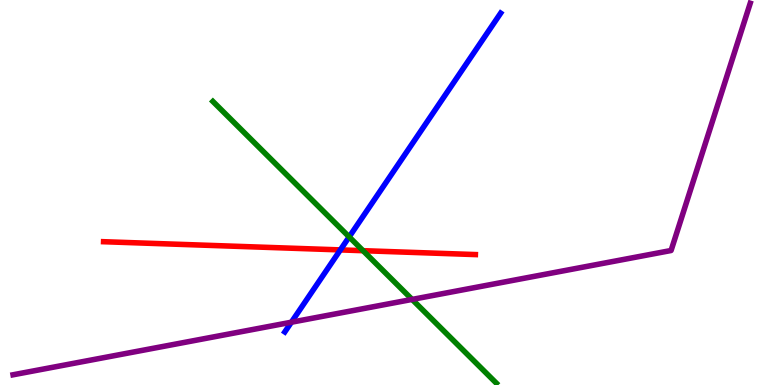[{'lines': ['blue', 'red'], 'intersections': [{'x': 4.39, 'y': 3.51}]}, {'lines': ['green', 'red'], 'intersections': [{'x': 4.68, 'y': 3.49}]}, {'lines': ['purple', 'red'], 'intersections': []}, {'lines': ['blue', 'green'], 'intersections': [{'x': 4.51, 'y': 3.85}]}, {'lines': ['blue', 'purple'], 'intersections': [{'x': 3.76, 'y': 1.63}]}, {'lines': ['green', 'purple'], 'intersections': [{'x': 5.32, 'y': 2.22}]}]